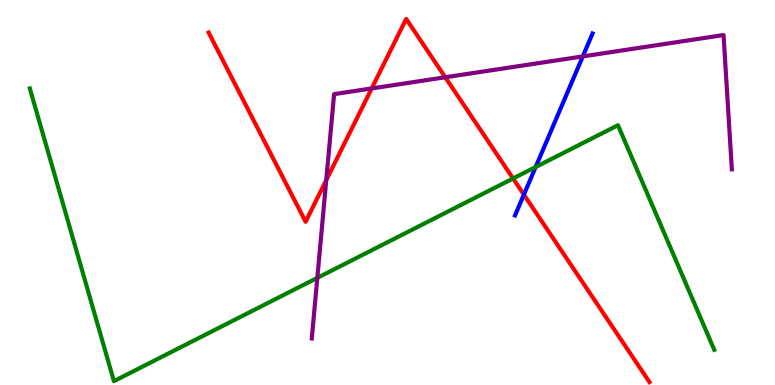[{'lines': ['blue', 'red'], 'intersections': [{'x': 6.76, 'y': 4.94}]}, {'lines': ['green', 'red'], 'intersections': [{'x': 6.62, 'y': 5.36}]}, {'lines': ['purple', 'red'], 'intersections': [{'x': 4.21, 'y': 5.32}, {'x': 4.8, 'y': 7.7}, {'x': 5.75, 'y': 7.99}]}, {'lines': ['blue', 'green'], 'intersections': [{'x': 6.91, 'y': 5.66}]}, {'lines': ['blue', 'purple'], 'intersections': [{'x': 7.52, 'y': 8.53}]}, {'lines': ['green', 'purple'], 'intersections': [{'x': 4.09, 'y': 2.78}]}]